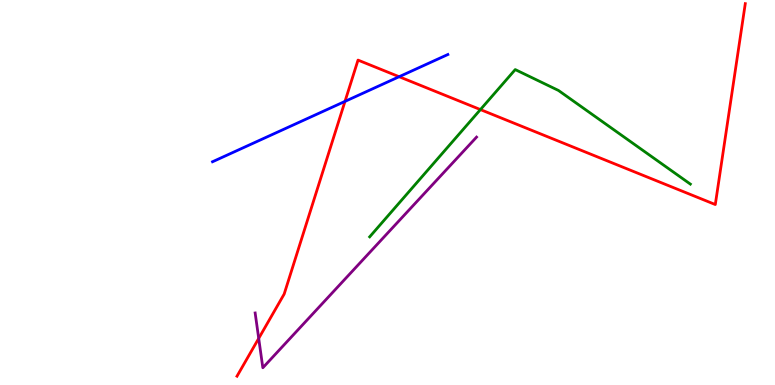[{'lines': ['blue', 'red'], 'intersections': [{'x': 4.45, 'y': 7.37}, {'x': 5.15, 'y': 8.01}]}, {'lines': ['green', 'red'], 'intersections': [{'x': 6.2, 'y': 7.15}]}, {'lines': ['purple', 'red'], 'intersections': [{'x': 3.34, 'y': 1.21}]}, {'lines': ['blue', 'green'], 'intersections': []}, {'lines': ['blue', 'purple'], 'intersections': []}, {'lines': ['green', 'purple'], 'intersections': []}]